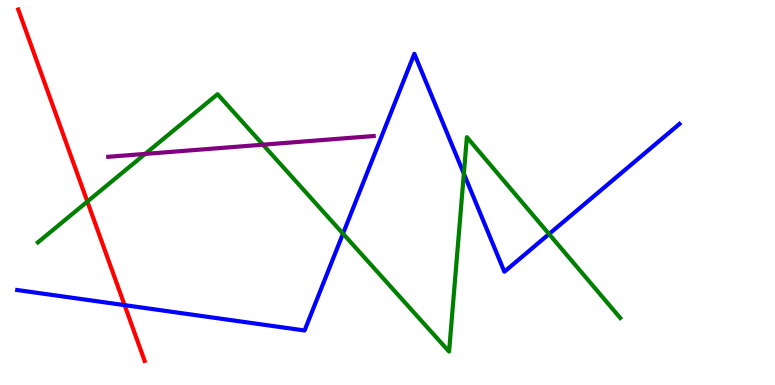[{'lines': ['blue', 'red'], 'intersections': [{'x': 1.61, 'y': 2.07}]}, {'lines': ['green', 'red'], 'intersections': [{'x': 1.13, 'y': 4.76}]}, {'lines': ['purple', 'red'], 'intersections': []}, {'lines': ['blue', 'green'], 'intersections': [{'x': 4.43, 'y': 3.93}, {'x': 5.99, 'y': 5.49}, {'x': 7.08, 'y': 3.92}]}, {'lines': ['blue', 'purple'], 'intersections': []}, {'lines': ['green', 'purple'], 'intersections': [{'x': 1.87, 'y': 6.0}, {'x': 3.39, 'y': 6.24}]}]